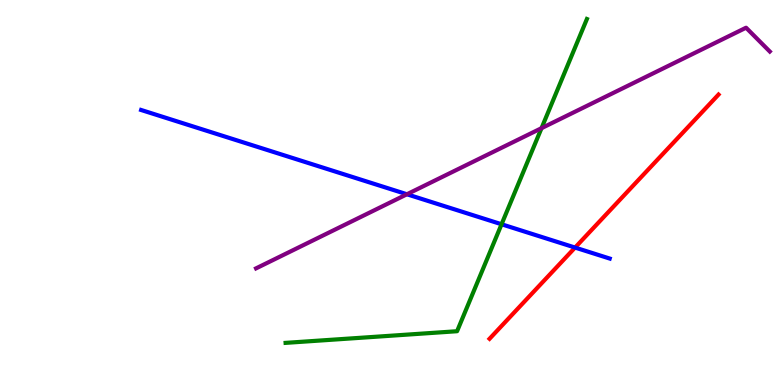[{'lines': ['blue', 'red'], 'intersections': [{'x': 7.42, 'y': 3.57}]}, {'lines': ['green', 'red'], 'intersections': []}, {'lines': ['purple', 'red'], 'intersections': []}, {'lines': ['blue', 'green'], 'intersections': [{'x': 6.47, 'y': 4.18}]}, {'lines': ['blue', 'purple'], 'intersections': [{'x': 5.25, 'y': 4.95}]}, {'lines': ['green', 'purple'], 'intersections': [{'x': 6.99, 'y': 6.67}]}]